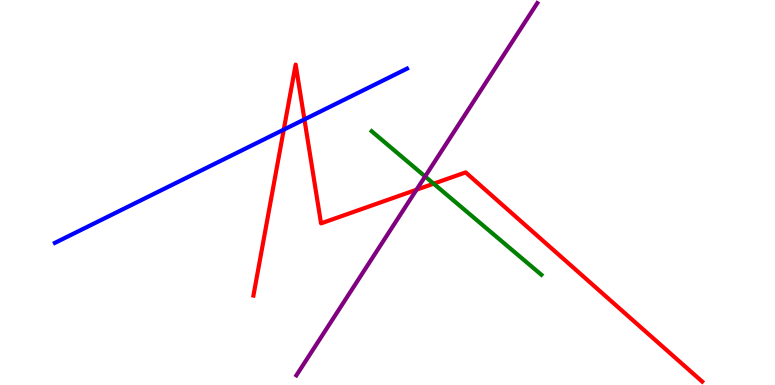[{'lines': ['blue', 'red'], 'intersections': [{'x': 3.66, 'y': 6.63}, {'x': 3.93, 'y': 6.9}]}, {'lines': ['green', 'red'], 'intersections': [{'x': 5.6, 'y': 5.23}]}, {'lines': ['purple', 'red'], 'intersections': [{'x': 5.37, 'y': 5.07}]}, {'lines': ['blue', 'green'], 'intersections': []}, {'lines': ['blue', 'purple'], 'intersections': []}, {'lines': ['green', 'purple'], 'intersections': [{'x': 5.49, 'y': 5.42}]}]